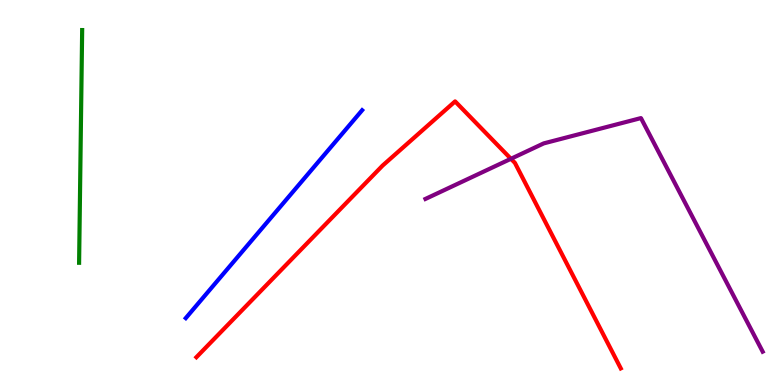[{'lines': ['blue', 'red'], 'intersections': []}, {'lines': ['green', 'red'], 'intersections': []}, {'lines': ['purple', 'red'], 'intersections': [{'x': 6.59, 'y': 5.88}]}, {'lines': ['blue', 'green'], 'intersections': []}, {'lines': ['blue', 'purple'], 'intersections': []}, {'lines': ['green', 'purple'], 'intersections': []}]